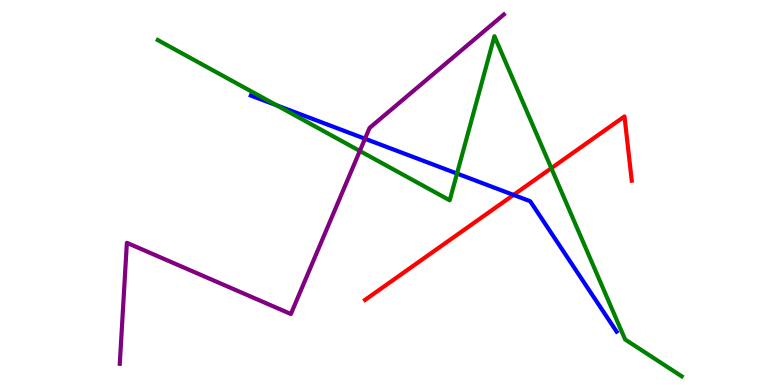[{'lines': ['blue', 'red'], 'intersections': [{'x': 6.63, 'y': 4.94}]}, {'lines': ['green', 'red'], 'intersections': [{'x': 7.11, 'y': 5.63}]}, {'lines': ['purple', 'red'], 'intersections': []}, {'lines': ['blue', 'green'], 'intersections': [{'x': 3.57, 'y': 7.26}, {'x': 5.9, 'y': 5.49}]}, {'lines': ['blue', 'purple'], 'intersections': [{'x': 4.71, 'y': 6.4}]}, {'lines': ['green', 'purple'], 'intersections': [{'x': 4.64, 'y': 6.08}]}]